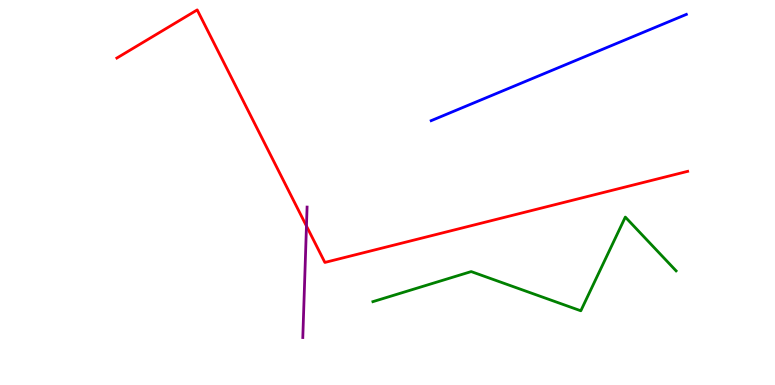[{'lines': ['blue', 'red'], 'intersections': []}, {'lines': ['green', 'red'], 'intersections': []}, {'lines': ['purple', 'red'], 'intersections': [{'x': 3.95, 'y': 4.13}]}, {'lines': ['blue', 'green'], 'intersections': []}, {'lines': ['blue', 'purple'], 'intersections': []}, {'lines': ['green', 'purple'], 'intersections': []}]